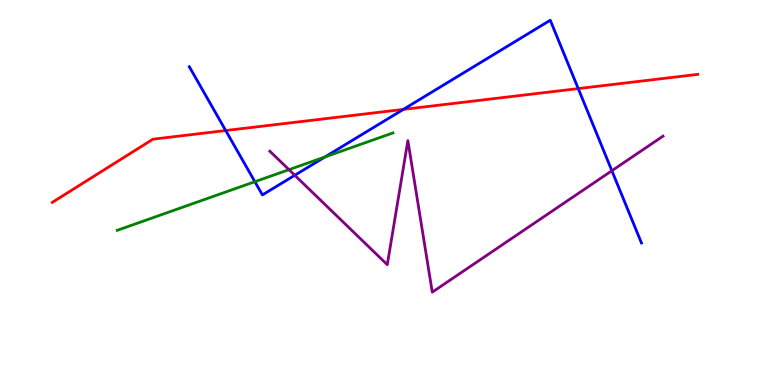[{'lines': ['blue', 'red'], 'intersections': [{'x': 2.91, 'y': 6.61}, {'x': 5.2, 'y': 7.16}, {'x': 7.46, 'y': 7.7}]}, {'lines': ['green', 'red'], 'intersections': []}, {'lines': ['purple', 'red'], 'intersections': []}, {'lines': ['blue', 'green'], 'intersections': [{'x': 3.29, 'y': 5.28}, {'x': 4.19, 'y': 5.92}]}, {'lines': ['blue', 'purple'], 'intersections': [{'x': 3.8, 'y': 5.45}, {'x': 7.9, 'y': 5.57}]}, {'lines': ['green', 'purple'], 'intersections': [{'x': 3.73, 'y': 5.59}]}]